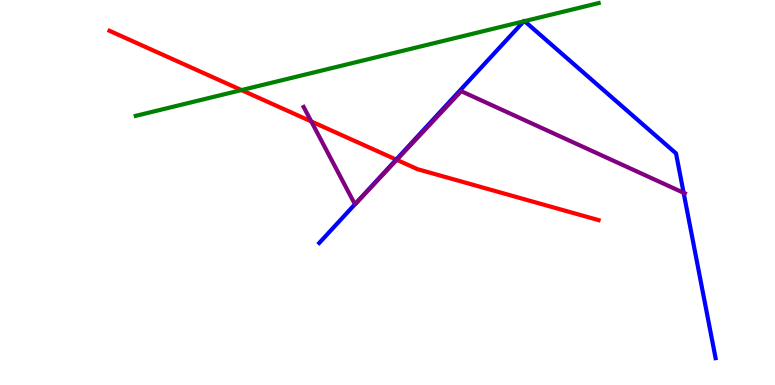[{'lines': ['blue', 'red'], 'intersections': [{'x': 5.11, 'y': 5.85}]}, {'lines': ['green', 'red'], 'intersections': [{'x': 3.12, 'y': 7.66}]}, {'lines': ['purple', 'red'], 'intersections': [{'x': 4.02, 'y': 6.85}, {'x': 5.12, 'y': 5.85}]}, {'lines': ['blue', 'green'], 'intersections': [{'x': 6.76, 'y': 9.45}, {'x': 6.77, 'y': 9.45}]}, {'lines': ['blue', 'purple'], 'intersections': [{'x': 4.58, 'y': 4.69}, {'x': 8.82, 'y': 4.99}]}, {'lines': ['green', 'purple'], 'intersections': []}]